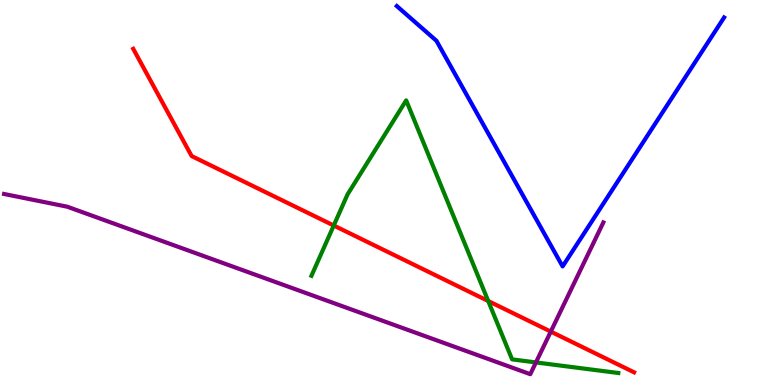[{'lines': ['blue', 'red'], 'intersections': []}, {'lines': ['green', 'red'], 'intersections': [{'x': 4.31, 'y': 4.14}, {'x': 6.3, 'y': 2.18}]}, {'lines': ['purple', 'red'], 'intersections': [{'x': 7.11, 'y': 1.39}]}, {'lines': ['blue', 'green'], 'intersections': []}, {'lines': ['blue', 'purple'], 'intersections': []}, {'lines': ['green', 'purple'], 'intersections': [{'x': 6.92, 'y': 0.586}]}]